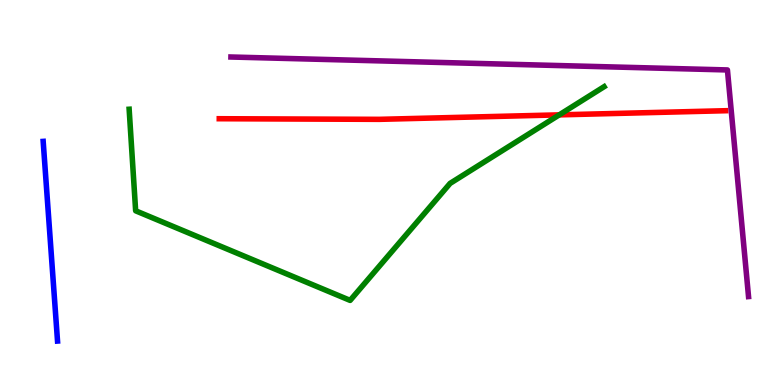[{'lines': ['blue', 'red'], 'intersections': []}, {'lines': ['green', 'red'], 'intersections': [{'x': 7.22, 'y': 7.02}]}, {'lines': ['purple', 'red'], 'intersections': []}, {'lines': ['blue', 'green'], 'intersections': []}, {'lines': ['blue', 'purple'], 'intersections': []}, {'lines': ['green', 'purple'], 'intersections': []}]